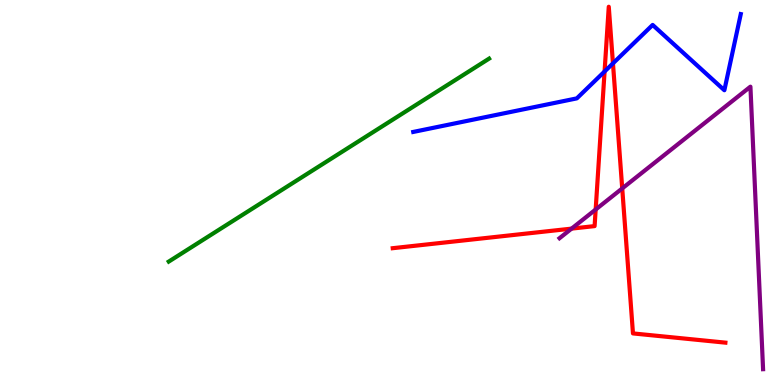[{'lines': ['blue', 'red'], 'intersections': [{'x': 7.8, 'y': 8.14}, {'x': 7.91, 'y': 8.35}]}, {'lines': ['green', 'red'], 'intersections': []}, {'lines': ['purple', 'red'], 'intersections': [{'x': 7.38, 'y': 4.06}, {'x': 7.69, 'y': 4.56}, {'x': 8.03, 'y': 5.11}]}, {'lines': ['blue', 'green'], 'intersections': []}, {'lines': ['blue', 'purple'], 'intersections': []}, {'lines': ['green', 'purple'], 'intersections': []}]